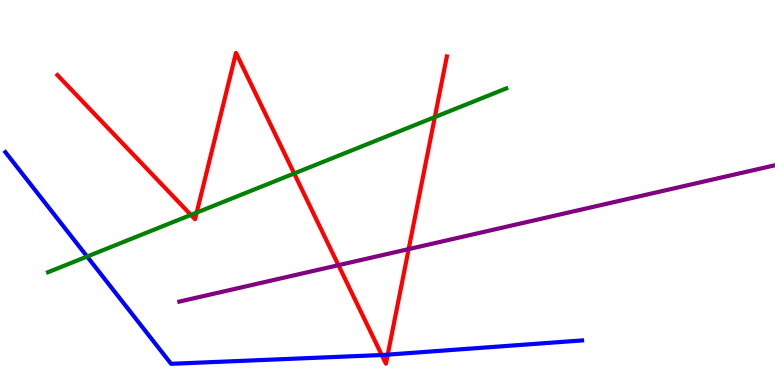[{'lines': ['blue', 'red'], 'intersections': [{'x': 4.93, 'y': 0.779}, {'x': 5.0, 'y': 0.789}]}, {'lines': ['green', 'red'], 'intersections': [{'x': 2.46, 'y': 4.42}, {'x': 2.54, 'y': 4.48}, {'x': 3.8, 'y': 5.49}, {'x': 5.61, 'y': 6.96}]}, {'lines': ['purple', 'red'], 'intersections': [{'x': 4.37, 'y': 3.11}, {'x': 5.27, 'y': 3.53}]}, {'lines': ['blue', 'green'], 'intersections': [{'x': 1.12, 'y': 3.34}]}, {'lines': ['blue', 'purple'], 'intersections': []}, {'lines': ['green', 'purple'], 'intersections': []}]